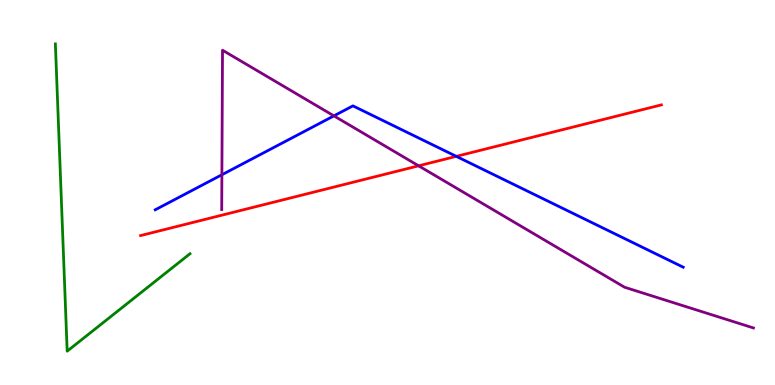[{'lines': ['blue', 'red'], 'intersections': [{'x': 5.89, 'y': 5.94}]}, {'lines': ['green', 'red'], 'intersections': []}, {'lines': ['purple', 'red'], 'intersections': [{'x': 5.4, 'y': 5.69}]}, {'lines': ['blue', 'green'], 'intersections': []}, {'lines': ['blue', 'purple'], 'intersections': [{'x': 2.86, 'y': 5.46}, {'x': 4.31, 'y': 6.99}]}, {'lines': ['green', 'purple'], 'intersections': []}]